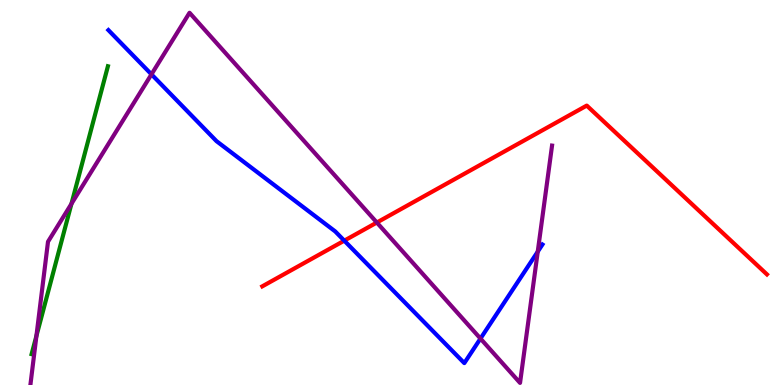[{'lines': ['blue', 'red'], 'intersections': [{'x': 4.44, 'y': 3.75}]}, {'lines': ['green', 'red'], 'intersections': []}, {'lines': ['purple', 'red'], 'intersections': [{'x': 4.86, 'y': 4.22}]}, {'lines': ['blue', 'green'], 'intersections': []}, {'lines': ['blue', 'purple'], 'intersections': [{'x': 1.95, 'y': 8.07}, {'x': 6.2, 'y': 1.21}, {'x': 6.94, 'y': 3.46}]}, {'lines': ['green', 'purple'], 'intersections': [{'x': 0.47, 'y': 1.28}, {'x': 0.922, 'y': 4.71}]}]